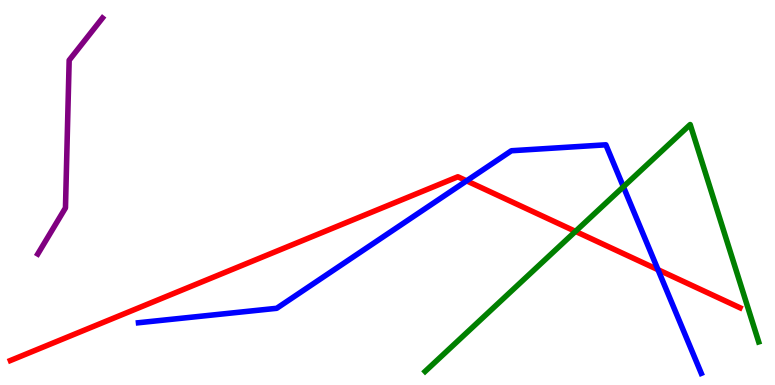[{'lines': ['blue', 'red'], 'intersections': [{'x': 6.02, 'y': 5.3}, {'x': 8.49, 'y': 2.99}]}, {'lines': ['green', 'red'], 'intersections': [{'x': 7.43, 'y': 3.99}]}, {'lines': ['purple', 'red'], 'intersections': []}, {'lines': ['blue', 'green'], 'intersections': [{'x': 8.04, 'y': 5.15}]}, {'lines': ['blue', 'purple'], 'intersections': []}, {'lines': ['green', 'purple'], 'intersections': []}]